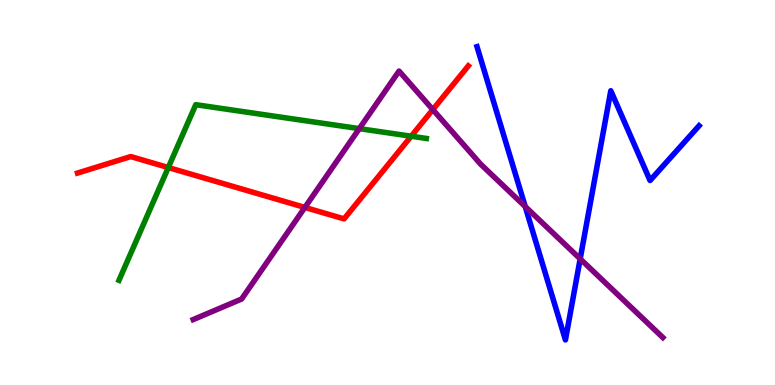[{'lines': ['blue', 'red'], 'intersections': []}, {'lines': ['green', 'red'], 'intersections': [{'x': 2.17, 'y': 5.65}, {'x': 5.31, 'y': 6.46}]}, {'lines': ['purple', 'red'], 'intersections': [{'x': 3.93, 'y': 4.61}, {'x': 5.58, 'y': 7.15}]}, {'lines': ['blue', 'green'], 'intersections': []}, {'lines': ['blue', 'purple'], 'intersections': [{'x': 6.78, 'y': 4.63}, {'x': 7.49, 'y': 3.28}]}, {'lines': ['green', 'purple'], 'intersections': [{'x': 4.64, 'y': 6.66}]}]